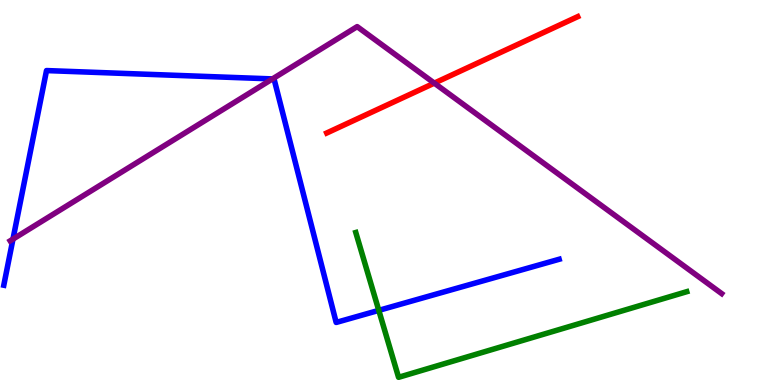[{'lines': ['blue', 'red'], 'intersections': []}, {'lines': ['green', 'red'], 'intersections': []}, {'lines': ['purple', 'red'], 'intersections': [{'x': 5.6, 'y': 7.84}]}, {'lines': ['blue', 'green'], 'intersections': [{'x': 4.89, 'y': 1.94}]}, {'lines': ['blue', 'purple'], 'intersections': [{'x': 0.167, 'y': 3.79}, {'x': 3.52, 'y': 7.95}]}, {'lines': ['green', 'purple'], 'intersections': []}]